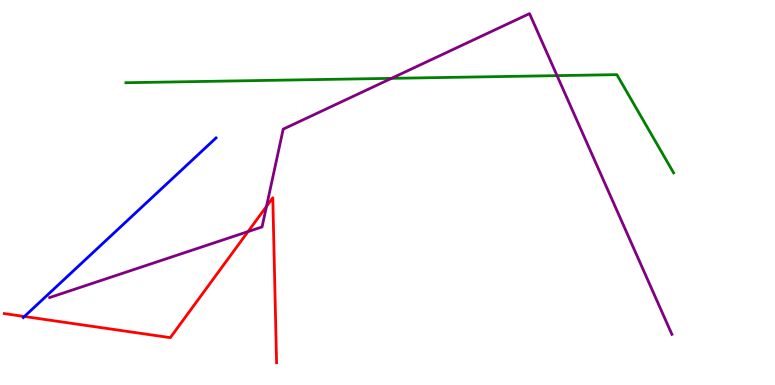[{'lines': ['blue', 'red'], 'intersections': [{'x': 0.315, 'y': 1.78}]}, {'lines': ['green', 'red'], 'intersections': []}, {'lines': ['purple', 'red'], 'intersections': [{'x': 3.2, 'y': 3.98}, {'x': 3.44, 'y': 4.64}]}, {'lines': ['blue', 'green'], 'intersections': []}, {'lines': ['blue', 'purple'], 'intersections': []}, {'lines': ['green', 'purple'], 'intersections': [{'x': 5.05, 'y': 7.96}, {'x': 7.19, 'y': 8.04}]}]